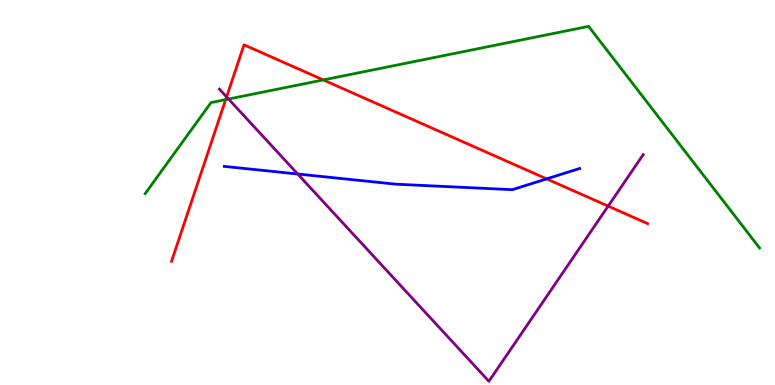[{'lines': ['blue', 'red'], 'intersections': [{'x': 7.05, 'y': 5.35}]}, {'lines': ['green', 'red'], 'intersections': [{'x': 2.91, 'y': 7.41}, {'x': 4.17, 'y': 7.92}]}, {'lines': ['purple', 'red'], 'intersections': [{'x': 2.92, 'y': 7.48}, {'x': 7.85, 'y': 4.65}]}, {'lines': ['blue', 'green'], 'intersections': []}, {'lines': ['blue', 'purple'], 'intersections': [{'x': 3.84, 'y': 5.48}]}, {'lines': ['green', 'purple'], 'intersections': [{'x': 2.95, 'y': 7.43}]}]